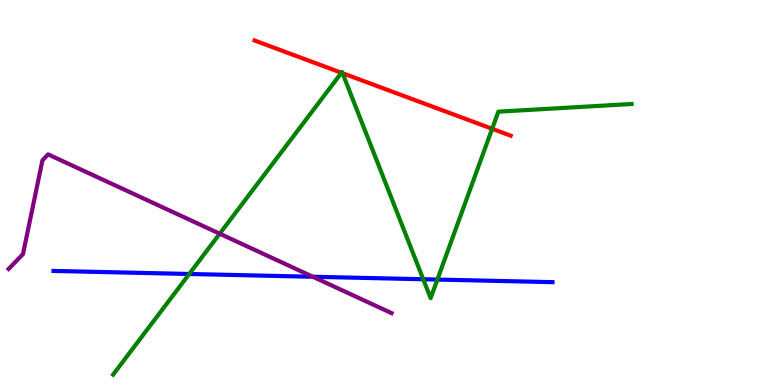[{'lines': ['blue', 'red'], 'intersections': []}, {'lines': ['green', 'red'], 'intersections': [{'x': 4.41, 'y': 8.11}, {'x': 4.42, 'y': 8.1}, {'x': 6.35, 'y': 6.65}]}, {'lines': ['purple', 'red'], 'intersections': []}, {'lines': ['blue', 'green'], 'intersections': [{'x': 2.44, 'y': 2.88}, {'x': 5.46, 'y': 2.75}, {'x': 5.64, 'y': 2.74}]}, {'lines': ['blue', 'purple'], 'intersections': [{'x': 4.04, 'y': 2.81}]}, {'lines': ['green', 'purple'], 'intersections': [{'x': 2.84, 'y': 3.93}]}]